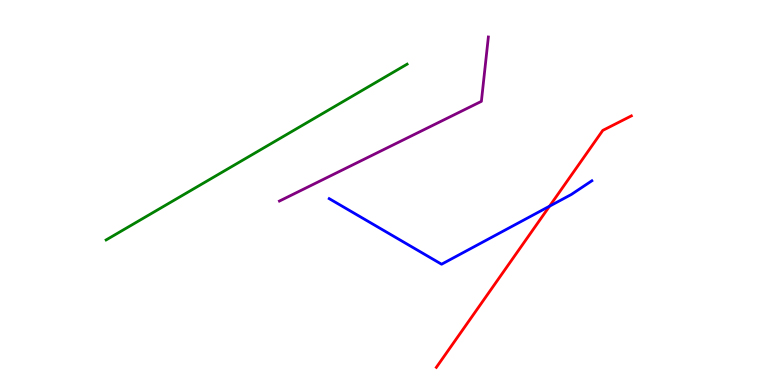[{'lines': ['blue', 'red'], 'intersections': [{'x': 7.09, 'y': 4.64}]}, {'lines': ['green', 'red'], 'intersections': []}, {'lines': ['purple', 'red'], 'intersections': []}, {'lines': ['blue', 'green'], 'intersections': []}, {'lines': ['blue', 'purple'], 'intersections': []}, {'lines': ['green', 'purple'], 'intersections': []}]